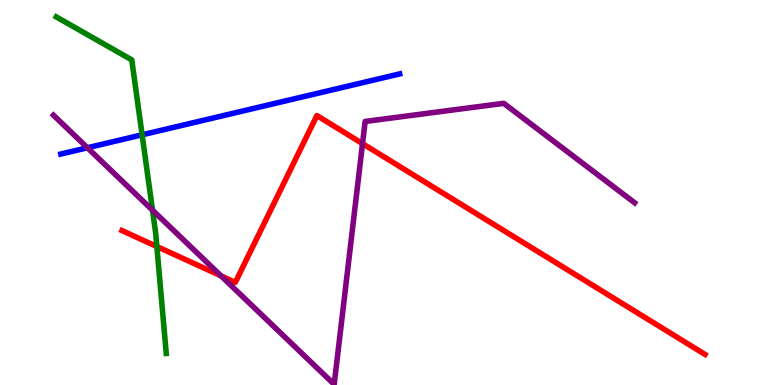[{'lines': ['blue', 'red'], 'intersections': []}, {'lines': ['green', 'red'], 'intersections': [{'x': 2.02, 'y': 3.6}]}, {'lines': ['purple', 'red'], 'intersections': [{'x': 2.85, 'y': 2.84}, {'x': 4.68, 'y': 6.27}]}, {'lines': ['blue', 'green'], 'intersections': [{'x': 1.83, 'y': 6.5}]}, {'lines': ['blue', 'purple'], 'intersections': [{'x': 1.13, 'y': 6.16}]}, {'lines': ['green', 'purple'], 'intersections': [{'x': 1.97, 'y': 4.54}]}]